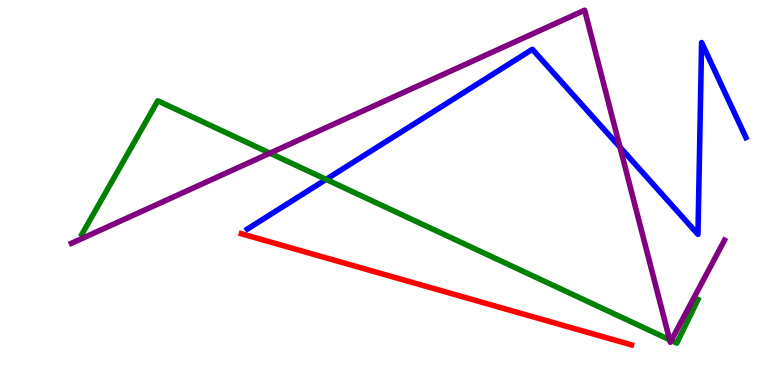[{'lines': ['blue', 'red'], 'intersections': []}, {'lines': ['green', 'red'], 'intersections': []}, {'lines': ['purple', 'red'], 'intersections': []}, {'lines': ['blue', 'green'], 'intersections': [{'x': 4.21, 'y': 5.34}]}, {'lines': ['blue', 'purple'], 'intersections': [{'x': 8.0, 'y': 6.18}]}, {'lines': ['green', 'purple'], 'intersections': [{'x': 3.48, 'y': 6.02}, {'x': 8.64, 'y': 1.18}, {'x': 8.66, 'y': 1.16}]}]